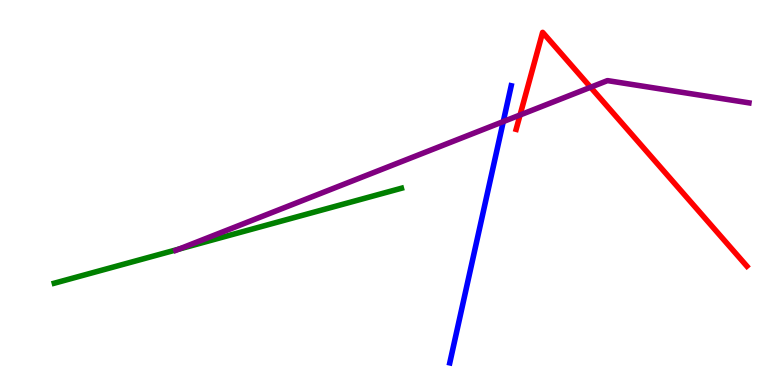[{'lines': ['blue', 'red'], 'intersections': []}, {'lines': ['green', 'red'], 'intersections': []}, {'lines': ['purple', 'red'], 'intersections': [{'x': 6.71, 'y': 7.01}, {'x': 7.62, 'y': 7.73}]}, {'lines': ['blue', 'green'], 'intersections': []}, {'lines': ['blue', 'purple'], 'intersections': [{'x': 6.49, 'y': 6.84}]}, {'lines': ['green', 'purple'], 'intersections': [{'x': 2.31, 'y': 3.53}]}]